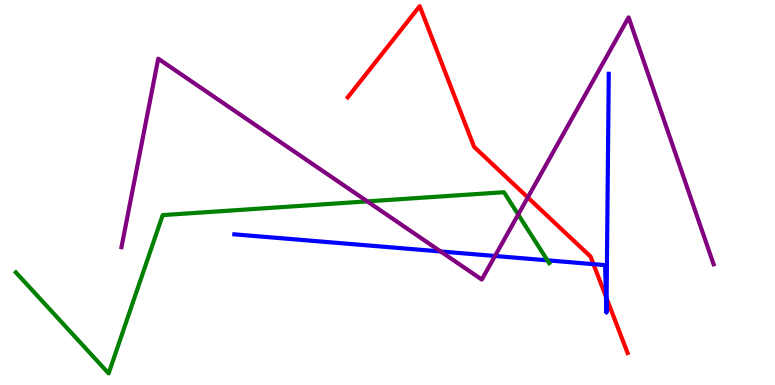[{'lines': ['blue', 'red'], 'intersections': [{'x': 7.66, 'y': 3.14}, {'x': 7.82, 'y': 2.29}, {'x': 7.83, 'y': 2.25}]}, {'lines': ['green', 'red'], 'intersections': []}, {'lines': ['purple', 'red'], 'intersections': [{'x': 6.81, 'y': 4.87}]}, {'lines': ['blue', 'green'], 'intersections': [{'x': 7.06, 'y': 3.24}]}, {'lines': ['blue', 'purple'], 'intersections': [{'x': 5.69, 'y': 3.47}, {'x': 6.39, 'y': 3.35}]}, {'lines': ['green', 'purple'], 'intersections': [{'x': 4.74, 'y': 4.77}, {'x': 6.69, 'y': 4.43}]}]